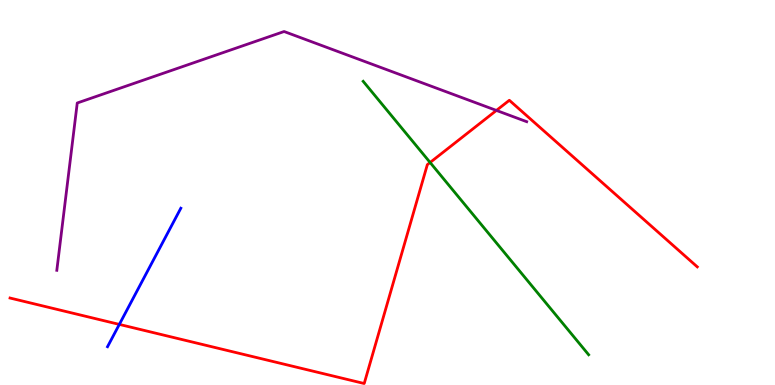[{'lines': ['blue', 'red'], 'intersections': [{'x': 1.54, 'y': 1.57}]}, {'lines': ['green', 'red'], 'intersections': [{'x': 5.55, 'y': 5.78}]}, {'lines': ['purple', 'red'], 'intersections': [{'x': 6.41, 'y': 7.13}]}, {'lines': ['blue', 'green'], 'intersections': []}, {'lines': ['blue', 'purple'], 'intersections': []}, {'lines': ['green', 'purple'], 'intersections': []}]